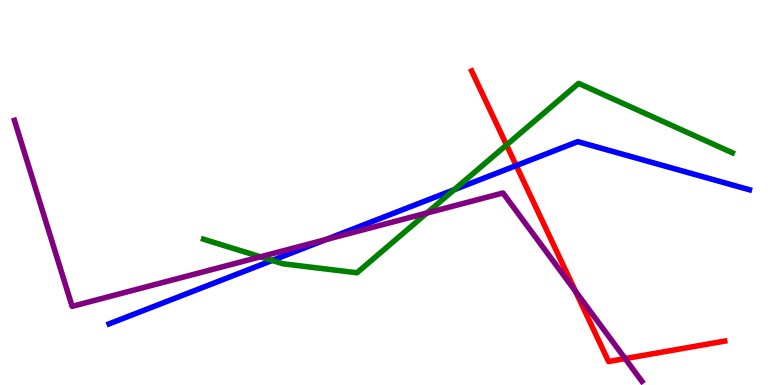[{'lines': ['blue', 'red'], 'intersections': [{'x': 6.66, 'y': 5.7}]}, {'lines': ['green', 'red'], 'intersections': [{'x': 6.54, 'y': 6.23}]}, {'lines': ['purple', 'red'], 'intersections': [{'x': 7.43, 'y': 2.43}, {'x': 8.07, 'y': 0.686}]}, {'lines': ['blue', 'green'], 'intersections': [{'x': 3.51, 'y': 3.24}, {'x': 5.86, 'y': 5.07}]}, {'lines': ['blue', 'purple'], 'intersections': [{'x': 4.2, 'y': 3.78}]}, {'lines': ['green', 'purple'], 'intersections': [{'x': 3.36, 'y': 3.33}, {'x': 5.51, 'y': 4.47}]}]